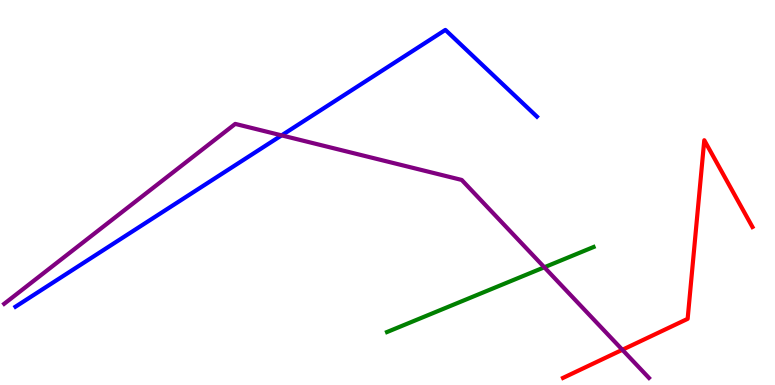[{'lines': ['blue', 'red'], 'intersections': []}, {'lines': ['green', 'red'], 'intersections': []}, {'lines': ['purple', 'red'], 'intersections': [{'x': 8.03, 'y': 0.915}]}, {'lines': ['blue', 'green'], 'intersections': []}, {'lines': ['blue', 'purple'], 'intersections': [{'x': 3.63, 'y': 6.48}]}, {'lines': ['green', 'purple'], 'intersections': [{'x': 7.02, 'y': 3.06}]}]